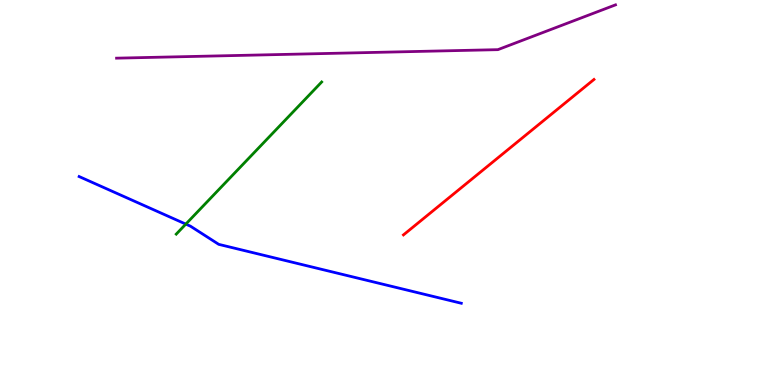[{'lines': ['blue', 'red'], 'intersections': []}, {'lines': ['green', 'red'], 'intersections': []}, {'lines': ['purple', 'red'], 'intersections': []}, {'lines': ['blue', 'green'], 'intersections': [{'x': 2.4, 'y': 4.18}]}, {'lines': ['blue', 'purple'], 'intersections': []}, {'lines': ['green', 'purple'], 'intersections': []}]